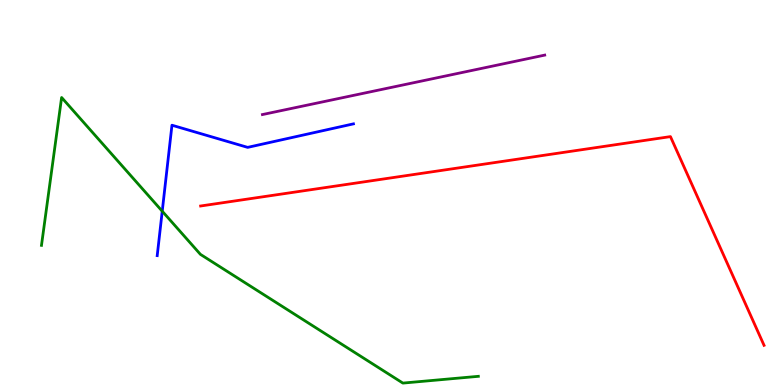[{'lines': ['blue', 'red'], 'intersections': []}, {'lines': ['green', 'red'], 'intersections': []}, {'lines': ['purple', 'red'], 'intersections': []}, {'lines': ['blue', 'green'], 'intersections': [{'x': 2.09, 'y': 4.51}]}, {'lines': ['blue', 'purple'], 'intersections': []}, {'lines': ['green', 'purple'], 'intersections': []}]